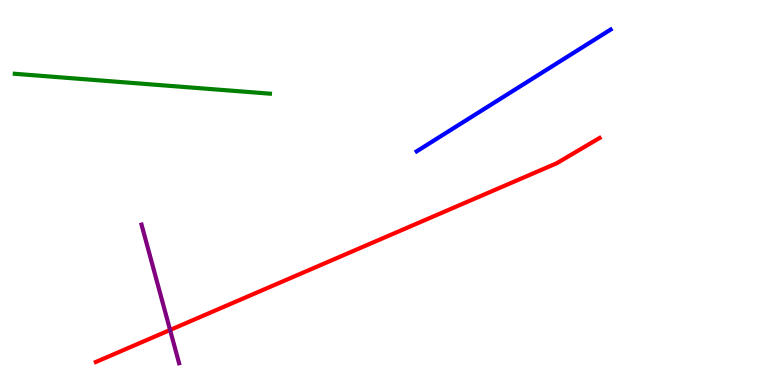[{'lines': ['blue', 'red'], 'intersections': []}, {'lines': ['green', 'red'], 'intersections': []}, {'lines': ['purple', 'red'], 'intersections': [{'x': 2.19, 'y': 1.43}]}, {'lines': ['blue', 'green'], 'intersections': []}, {'lines': ['blue', 'purple'], 'intersections': []}, {'lines': ['green', 'purple'], 'intersections': []}]